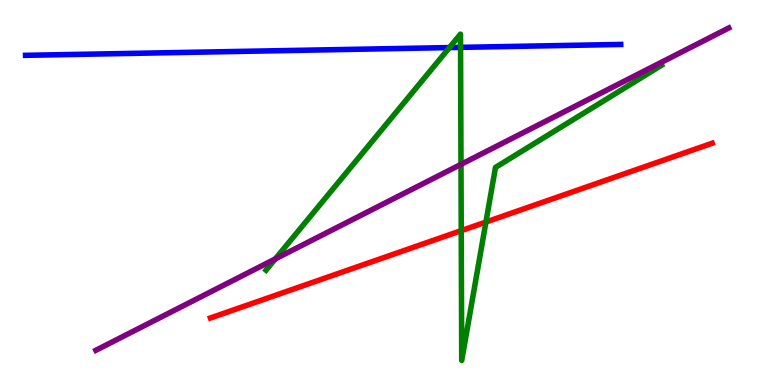[{'lines': ['blue', 'red'], 'intersections': []}, {'lines': ['green', 'red'], 'intersections': [{'x': 5.95, 'y': 4.01}, {'x': 6.27, 'y': 4.23}]}, {'lines': ['purple', 'red'], 'intersections': []}, {'lines': ['blue', 'green'], 'intersections': [{'x': 5.8, 'y': 8.76}, {'x': 5.94, 'y': 8.77}]}, {'lines': ['blue', 'purple'], 'intersections': []}, {'lines': ['green', 'purple'], 'intersections': [{'x': 3.55, 'y': 3.28}, {'x': 5.95, 'y': 5.73}]}]